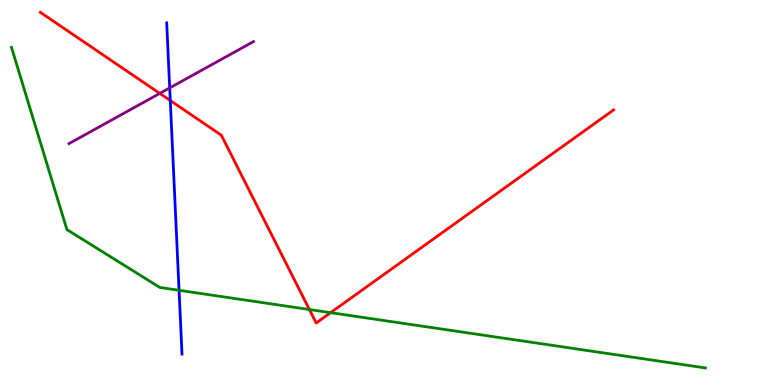[{'lines': ['blue', 'red'], 'intersections': [{'x': 2.2, 'y': 7.39}]}, {'lines': ['green', 'red'], 'intersections': [{'x': 3.99, 'y': 1.96}, {'x': 4.27, 'y': 1.88}]}, {'lines': ['purple', 'red'], 'intersections': [{'x': 2.06, 'y': 7.57}]}, {'lines': ['blue', 'green'], 'intersections': [{'x': 2.31, 'y': 2.46}]}, {'lines': ['blue', 'purple'], 'intersections': [{'x': 2.19, 'y': 7.72}]}, {'lines': ['green', 'purple'], 'intersections': []}]